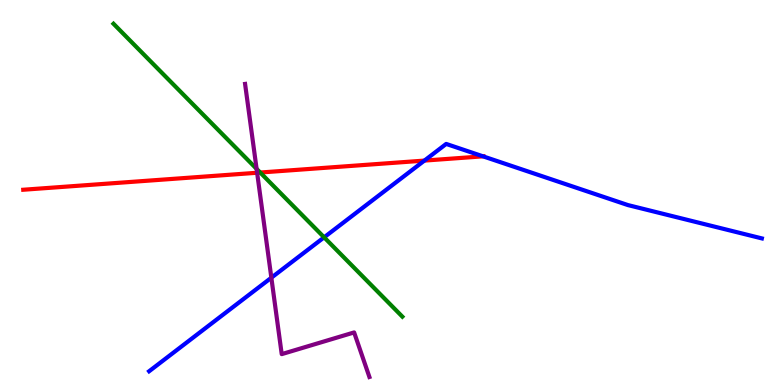[{'lines': ['blue', 'red'], 'intersections': [{'x': 5.48, 'y': 5.83}, {'x': 6.23, 'y': 5.94}]}, {'lines': ['green', 'red'], 'intersections': [{'x': 3.36, 'y': 5.52}]}, {'lines': ['purple', 'red'], 'intersections': [{'x': 3.32, 'y': 5.51}]}, {'lines': ['blue', 'green'], 'intersections': [{'x': 4.18, 'y': 3.84}]}, {'lines': ['blue', 'purple'], 'intersections': [{'x': 3.5, 'y': 2.79}]}, {'lines': ['green', 'purple'], 'intersections': [{'x': 3.31, 'y': 5.61}]}]